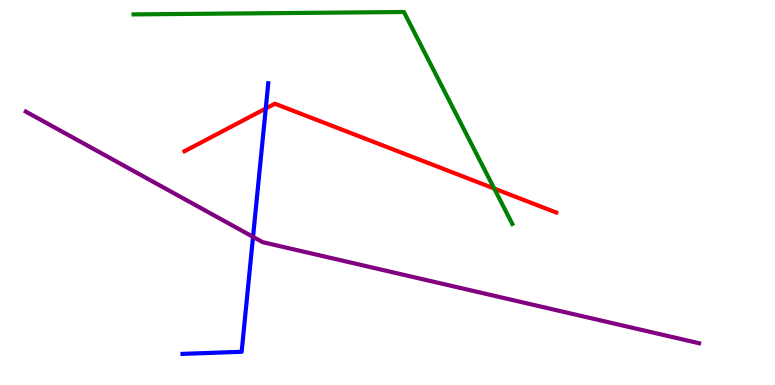[{'lines': ['blue', 'red'], 'intersections': [{'x': 3.43, 'y': 7.18}]}, {'lines': ['green', 'red'], 'intersections': [{'x': 6.38, 'y': 5.1}]}, {'lines': ['purple', 'red'], 'intersections': []}, {'lines': ['blue', 'green'], 'intersections': []}, {'lines': ['blue', 'purple'], 'intersections': [{'x': 3.26, 'y': 3.85}]}, {'lines': ['green', 'purple'], 'intersections': []}]